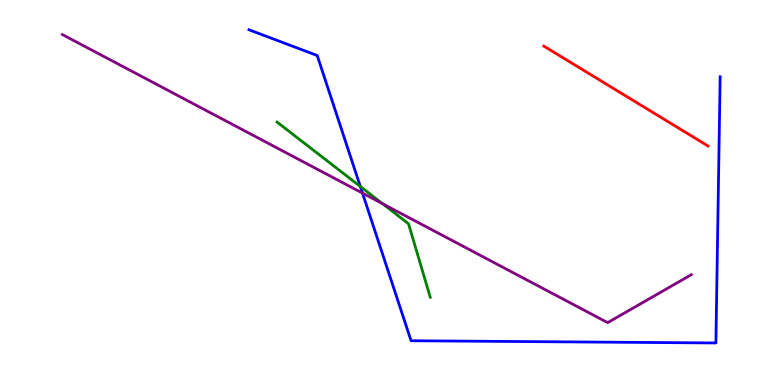[{'lines': ['blue', 'red'], 'intersections': []}, {'lines': ['green', 'red'], 'intersections': []}, {'lines': ['purple', 'red'], 'intersections': []}, {'lines': ['blue', 'green'], 'intersections': [{'x': 4.65, 'y': 5.16}]}, {'lines': ['blue', 'purple'], 'intersections': [{'x': 4.68, 'y': 4.98}]}, {'lines': ['green', 'purple'], 'intersections': [{'x': 4.94, 'y': 4.71}]}]